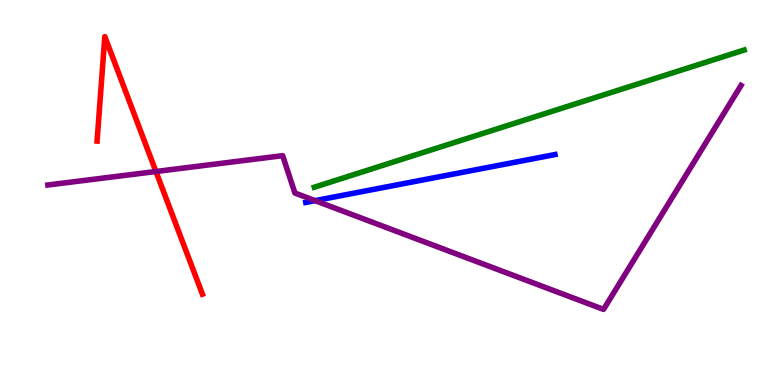[{'lines': ['blue', 'red'], 'intersections': []}, {'lines': ['green', 'red'], 'intersections': []}, {'lines': ['purple', 'red'], 'intersections': [{'x': 2.01, 'y': 5.55}]}, {'lines': ['blue', 'green'], 'intersections': []}, {'lines': ['blue', 'purple'], 'intersections': [{'x': 4.07, 'y': 4.79}]}, {'lines': ['green', 'purple'], 'intersections': []}]